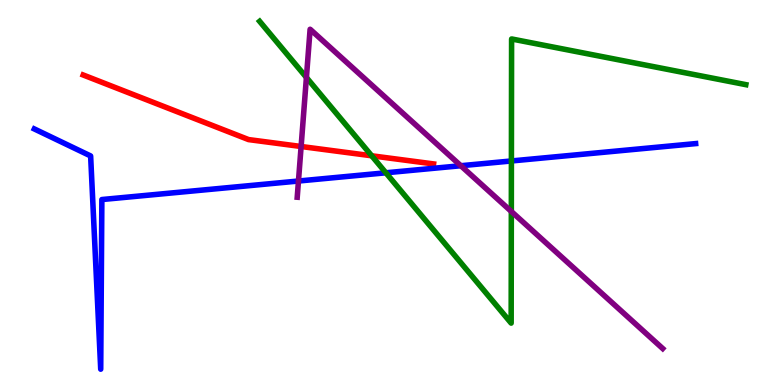[{'lines': ['blue', 'red'], 'intersections': []}, {'lines': ['green', 'red'], 'intersections': [{'x': 4.8, 'y': 5.95}]}, {'lines': ['purple', 'red'], 'intersections': [{'x': 3.89, 'y': 6.19}]}, {'lines': ['blue', 'green'], 'intersections': [{'x': 4.98, 'y': 5.51}, {'x': 6.6, 'y': 5.82}]}, {'lines': ['blue', 'purple'], 'intersections': [{'x': 3.85, 'y': 5.3}, {'x': 5.95, 'y': 5.7}]}, {'lines': ['green', 'purple'], 'intersections': [{'x': 3.95, 'y': 7.99}, {'x': 6.6, 'y': 4.51}]}]